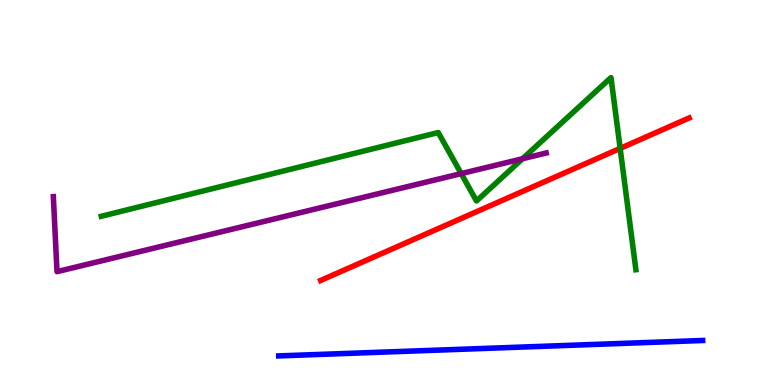[{'lines': ['blue', 'red'], 'intersections': []}, {'lines': ['green', 'red'], 'intersections': [{'x': 8.0, 'y': 6.15}]}, {'lines': ['purple', 'red'], 'intersections': []}, {'lines': ['blue', 'green'], 'intersections': []}, {'lines': ['blue', 'purple'], 'intersections': []}, {'lines': ['green', 'purple'], 'intersections': [{'x': 5.95, 'y': 5.49}, {'x': 6.74, 'y': 5.88}]}]